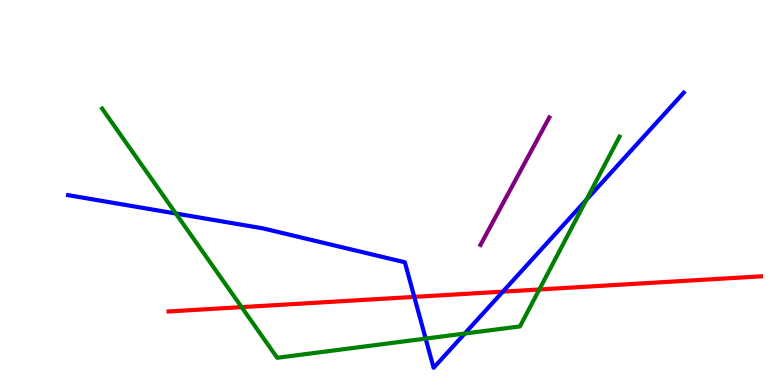[{'lines': ['blue', 'red'], 'intersections': [{'x': 5.35, 'y': 2.29}, {'x': 6.49, 'y': 2.42}]}, {'lines': ['green', 'red'], 'intersections': [{'x': 3.12, 'y': 2.02}, {'x': 6.96, 'y': 2.48}]}, {'lines': ['purple', 'red'], 'intersections': []}, {'lines': ['blue', 'green'], 'intersections': [{'x': 2.27, 'y': 4.45}, {'x': 5.49, 'y': 1.21}, {'x': 6.0, 'y': 1.34}, {'x': 7.57, 'y': 4.81}]}, {'lines': ['blue', 'purple'], 'intersections': []}, {'lines': ['green', 'purple'], 'intersections': []}]